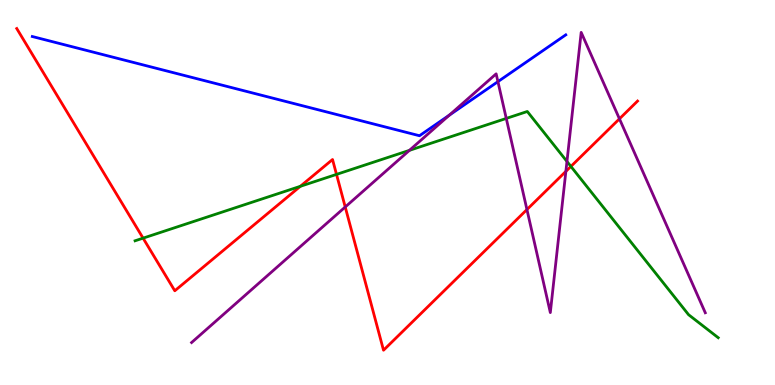[{'lines': ['blue', 'red'], 'intersections': []}, {'lines': ['green', 'red'], 'intersections': [{'x': 1.85, 'y': 3.81}, {'x': 3.88, 'y': 5.16}, {'x': 4.34, 'y': 5.47}, {'x': 7.37, 'y': 5.68}]}, {'lines': ['purple', 'red'], 'intersections': [{'x': 4.45, 'y': 4.62}, {'x': 6.8, 'y': 4.56}, {'x': 7.3, 'y': 5.55}, {'x': 7.99, 'y': 6.91}]}, {'lines': ['blue', 'green'], 'intersections': []}, {'lines': ['blue', 'purple'], 'intersections': [{'x': 5.8, 'y': 7.01}, {'x': 6.42, 'y': 7.88}]}, {'lines': ['green', 'purple'], 'intersections': [{'x': 5.28, 'y': 6.09}, {'x': 6.53, 'y': 6.92}, {'x': 7.32, 'y': 5.81}]}]